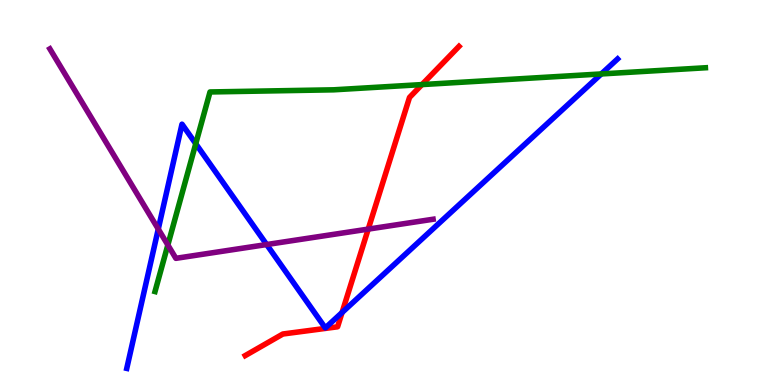[{'lines': ['blue', 'red'], 'intersections': [{'x': 4.41, 'y': 1.88}]}, {'lines': ['green', 'red'], 'intersections': [{'x': 5.44, 'y': 7.8}]}, {'lines': ['purple', 'red'], 'intersections': [{'x': 4.75, 'y': 4.05}]}, {'lines': ['blue', 'green'], 'intersections': [{'x': 2.53, 'y': 6.27}, {'x': 7.76, 'y': 8.08}]}, {'lines': ['blue', 'purple'], 'intersections': [{'x': 2.04, 'y': 4.05}, {'x': 3.44, 'y': 3.65}]}, {'lines': ['green', 'purple'], 'intersections': [{'x': 2.17, 'y': 3.64}]}]